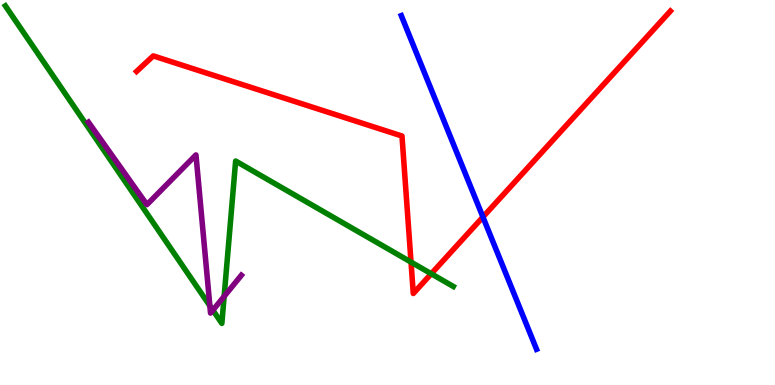[{'lines': ['blue', 'red'], 'intersections': [{'x': 6.23, 'y': 4.36}]}, {'lines': ['green', 'red'], 'intersections': [{'x': 5.3, 'y': 3.19}, {'x': 5.56, 'y': 2.89}]}, {'lines': ['purple', 'red'], 'intersections': []}, {'lines': ['blue', 'green'], 'intersections': []}, {'lines': ['blue', 'purple'], 'intersections': []}, {'lines': ['green', 'purple'], 'intersections': [{'x': 2.71, 'y': 2.06}, {'x': 2.75, 'y': 1.94}, {'x': 2.89, 'y': 2.3}]}]